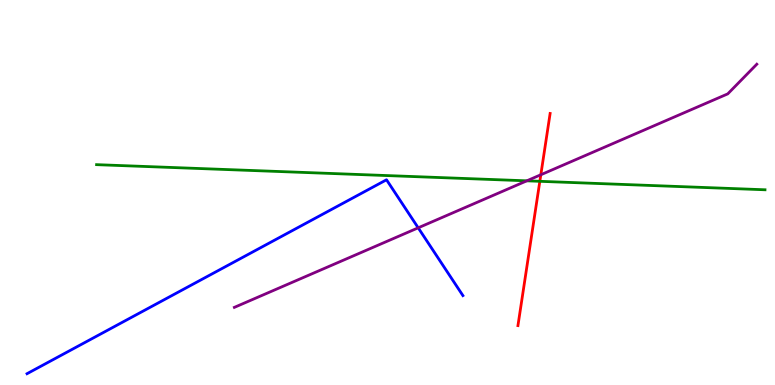[{'lines': ['blue', 'red'], 'intersections': []}, {'lines': ['green', 'red'], 'intersections': [{'x': 6.97, 'y': 5.29}]}, {'lines': ['purple', 'red'], 'intersections': [{'x': 6.98, 'y': 5.46}]}, {'lines': ['blue', 'green'], 'intersections': []}, {'lines': ['blue', 'purple'], 'intersections': [{'x': 5.4, 'y': 4.08}]}, {'lines': ['green', 'purple'], 'intersections': [{'x': 6.8, 'y': 5.3}]}]